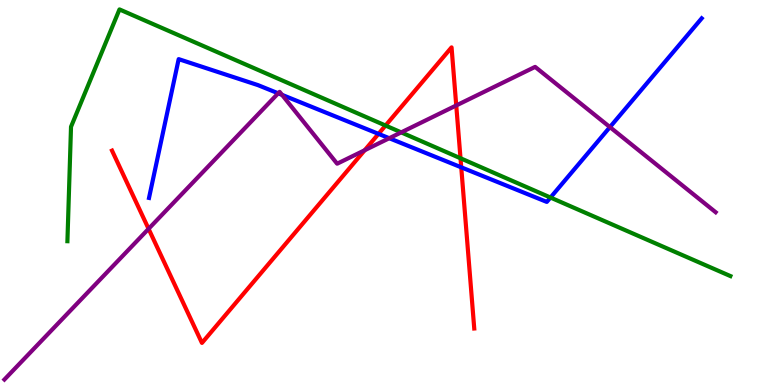[{'lines': ['blue', 'red'], 'intersections': [{'x': 4.88, 'y': 6.52}, {'x': 5.95, 'y': 5.65}]}, {'lines': ['green', 'red'], 'intersections': [{'x': 4.97, 'y': 6.74}, {'x': 5.94, 'y': 5.89}]}, {'lines': ['purple', 'red'], 'intersections': [{'x': 1.92, 'y': 4.06}, {'x': 4.71, 'y': 6.1}, {'x': 5.89, 'y': 7.26}]}, {'lines': ['blue', 'green'], 'intersections': [{'x': 7.1, 'y': 4.87}]}, {'lines': ['blue', 'purple'], 'intersections': [{'x': 3.59, 'y': 7.58}, {'x': 3.64, 'y': 7.54}, {'x': 5.02, 'y': 6.41}, {'x': 7.87, 'y': 6.7}]}, {'lines': ['green', 'purple'], 'intersections': [{'x': 5.18, 'y': 6.56}]}]